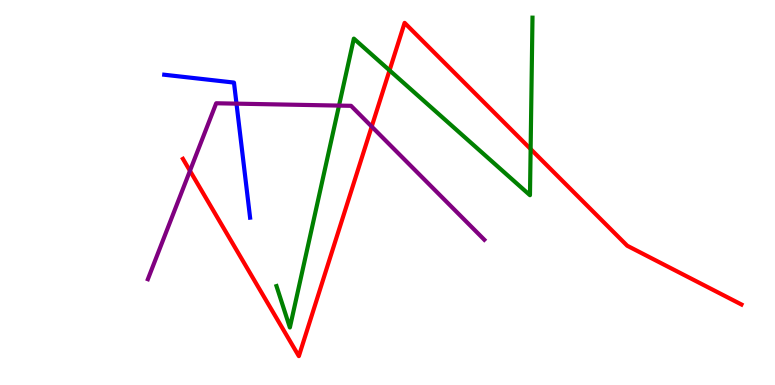[{'lines': ['blue', 'red'], 'intersections': []}, {'lines': ['green', 'red'], 'intersections': [{'x': 5.03, 'y': 8.17}, {'x': 6.85, 'y': 6.13}]}, {'lines': ['purple', 'red'], 'intersections': [{'x': 2.45, 'y': 5.56}, {'x': 4.8, 'y': 6.71}]}, {'lines': ['blue', 'green'], 'intersections': []}, {'lines': ['blue', 'purple'], 'intersections': [{'x': 3.05, 'y': 7.31}]}, {'lines': ['green', 'purple'], 'intersections': [{'x': 4.37, 'y': 7.26}]}]